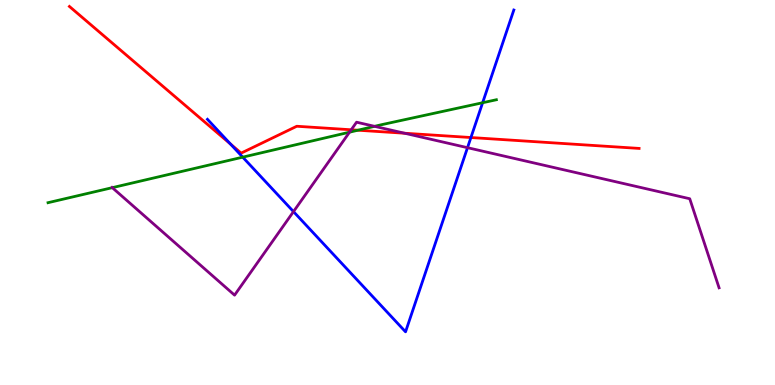[{'lines': ['blue', 'red'], 'intersections': [{'x': 2.97, 'y': 6.26}, {'x': 6.08, 'y': 6.43}]}, {'lines': ['green', 'red'], 'intersections': [{'x': 4.62, 'y': 6.62}]}, {'lines': ['purple', 'red'], 'intersections': [{'x': 4.53, 'y': 6.63}, {'x': 5.22, 'y': 6.54}]}, {'lines': ['blue', 'green'], 'intersections': [{'x': 3.13, 'y': 5.92}, {'x': 6.23, 'y': 7.33}]}, {'lines': ['blue', 'purple'], 'intersections': [{'x': 3.79, 'y': 4.5}, {'x': 6.03, 'y': 6.16}]}, {'lines': ['green', 'purple'], 'intersections': [{'x': 1.45, 'y': 5.13}, {'x': 4.51, 'y': 6.57}, {'x': 4.83, 'y': 6.72}]}]